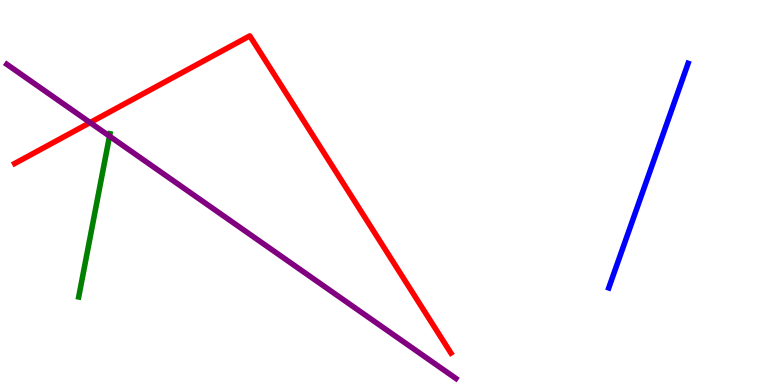[{'lines': ['blue', 'red'], 'intersections': []}, {'lines': ['green', 'red'], 'intersections': []}, {'lines': ['purple', 'red'], 'intersections': [{'x': 1.16, 'y': 6.82}]}, {'lines': ['blue', 'green'], 'intersections': []}, {'lines': ['blue', 'purple'], 'intersections': []}, {'lines': ['green', 'purple'], 'intersections': [{'x': 1.41, 'y': 6.46}]}]